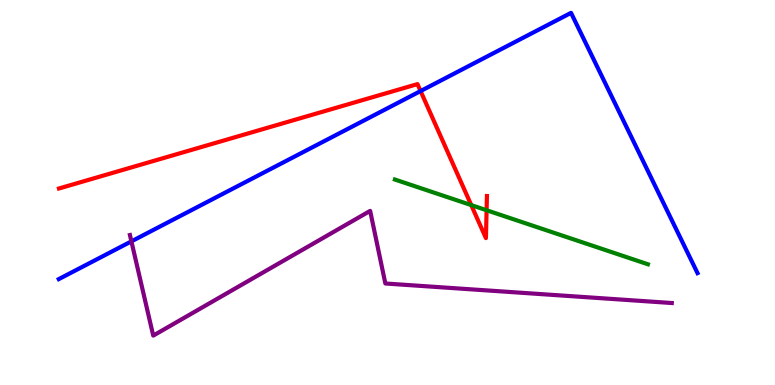[{'lines': ['blue', 'red'], 'intersections': [{'x': 5.43, 'y': 7.63}]}, {'lines': ['green', 'red'], 'intersections': [{'x': 6.08, 'y': 4.67}, {'x': 6.28, 'y': 4.54}]}, {'lines': ['purple', 'red'], 'intersections': []}, {'lines': ['blue', 'green'], 'intersections': []}, {'lines': ['blue', 'purple'], 'intersections': [{'x': 1.7, 'y': 3.73}]}, {'lines': ['green', 'purple'], 'intersections': []}]